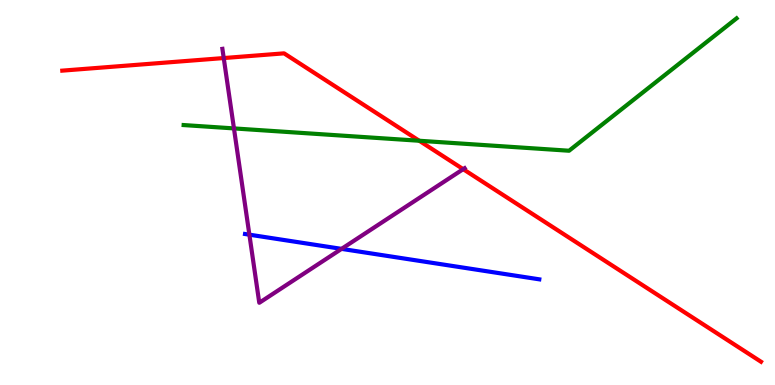[{'lines': ['blue', 'red'], 'intersections': []}, {'lines': ['green', 'red'], 'intersections': [{'x': 5.41, 'y': 6.34}]}, {'lines': ['purple', 'red'], 'intersections': [{'x': 2.89, 'y': 8.49}, {'x': 5.98, 'y': 5.61}]}, {'lines': ['blue', 'green'], 'intersections': []}, {'lines': ['blue', 'purple'], 'intersections': [{'x': 3.22, 'y': 3.9}, {'x': 4.41, 'y': 3.54}]}, {'lines': ['green', 'purple'], 'intersections': [{'x': 3.02, 'y': 6.66}]}]